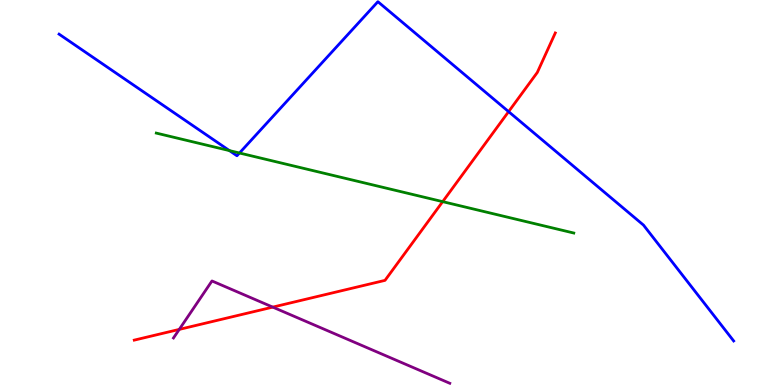[{'lines': ['blue', 'red'], 'intersections': [{'x': 6.56, 'y': 7.1}]}, {'lines': ['green', 'red'], 'intersections': [{'x': 5.71, 'y': 4.76}]}, {'lines': ['purple', 'red'], 'intersections': [{'x': 2.31, 'y': 1.44}, {'x': 3.52, 'y': 2.02}]}, {'lines': ['blue', 'green'], 'intersections': [{'x': 2.96, 'y': 6.09}, {'x': 3.09, 'y': 6.03}]}, {'lines': ['blue', 'purple'], 'intersections': []}, {'lines': ['green', 'purple'], 'intersections': []}]